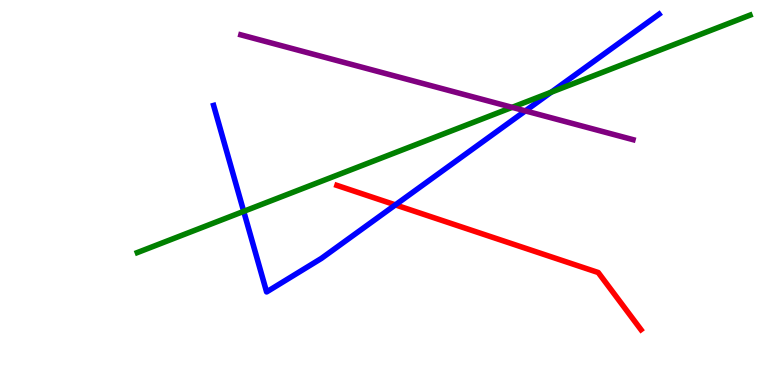[{'lines': ['blue', 'red'], 'intersections': [{'x': 5.1, 'y': 4.68}]}, {'lines': ['green', 'red'], 'intersections': []}, {'lines': ['purple', 'red'], 'intersections': []}, {'lines': ['blue', 'green'], 'intersections': [{'x': 3.14, 'y': 4.51}, {'x': 7.11, 'y': 7.61}]}, {'lines': ['blue', 'purple'], 'intersections': [{'x': 6.78, 'y': 7.12}]}, {'lines': ['green', 'purple'], 'intersections': [{'x': 6.61, 'y': 7.21}]}]